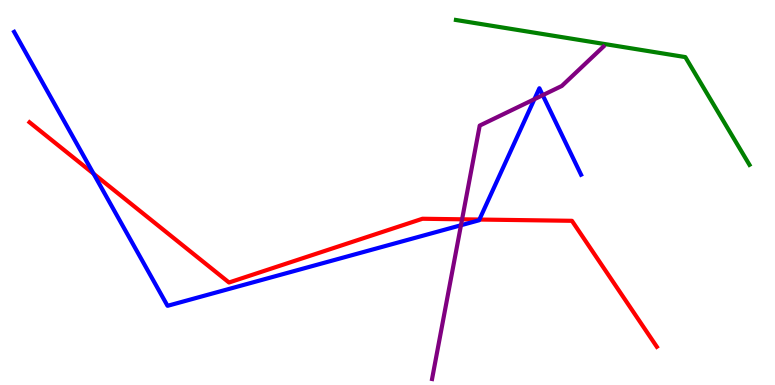[{'lines': ['blue', 'red'], 'intersections': [{'x': 1.21, 'y': 5.49}, {'x': 6.19, 'y': 4.3}]}, {'lines': ['green', 'red'], 'intersections': []}, {'lines': ['purple', 'red'], 'intersections': [{'x': 5.96, 'y': 4.3}]}, {'lines': ['blue', 'green'], 'intersections': []}, {'lines': ['blue', 'purple'], 'intersections': [{'x': 5.95, 'y': 4.15}, {'x': 6.9, 'y': 7.42}, {'x': 7.0, 'y': 7.53}]}, {'lines': ['green', 'purple'], 'intersections': []}]